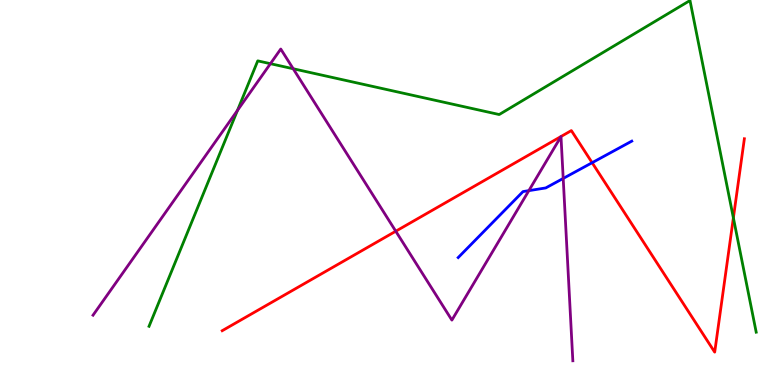[{'lines': ['blue', 'red'], 'intersections': [{'x': 7.64, 'y': 5.77}]}, {'lines': ['green', 'red'], 'intersections': [{'x': 9.46, 'y': 4.34}]}, {'lines': ['purple', 'red'], 'intersections': [{'x': 5.11, 'y': 3.99}]}, {'lines': ['blue', 'green'], 'intersections': []}, {'lines': ['blue', 'purple'], 'intersections': [{'x': 6.82, 'y': 5.05}, {'x': 7.27, 'y': 5.37}]}, {'lines': ['green', 'purple'], 'intersections': [{'x': 3.06, 'y': 7.13}, {'x': 3.49, 'y': 8.35}, {'x': 3.78, 'y': 8.21}]}]